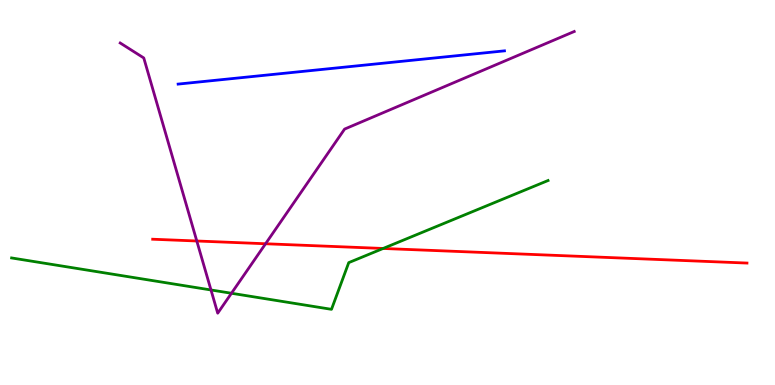[{'lines': ['blue', 'red'], 'intersections': []}, {'lines': ['green', 'red'], 'intersections': [{'x': 4.94, 'y': 3.55}]}, {'lines': ['purple', 'red'], 'intersections': [{'x': 2.54, 'y': 3.74}, {'x': 3.43, 'y': 3.67}]}, {'lines': ['blue', 'green'], 'intersections': []}, {'lines': ['blue', 'purple'], 'intersections': []}, {'lines': ['green', 'purple'], 'intersections': [{'x': 2.72, 'y': 2.47}, {'x': 2.99, 'y': 2.38}]}]